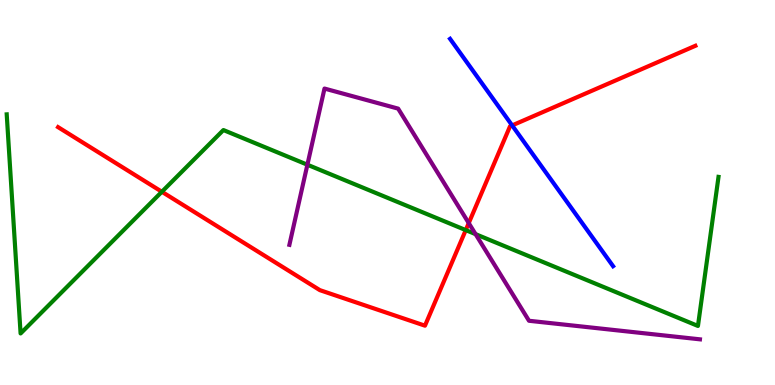[{'lines': ['blue', 'red'], 'intersections': [{'x': 6.61, 'y': 6.74}]}, {'lines': ['green', 'red'], 'intersections': [{'x': 2.09, 'y': 5.02}, {'x': 6.01, 'y': 4.02}]}, {'lines': ['purple', 'red'], 'intersections': [{'x': 6.05, 'y': 4.21}]}, {'lines': ['blue', 'green'], 'intersections': []}, {'lines': ['blue', 'purple'], 'intersections': []}, {'lines': ['green', 'purple'], 'intersections': [{'x': 3.97, 'y': 5.72}, {'x': 6.14, 'y': 3.92}]}]